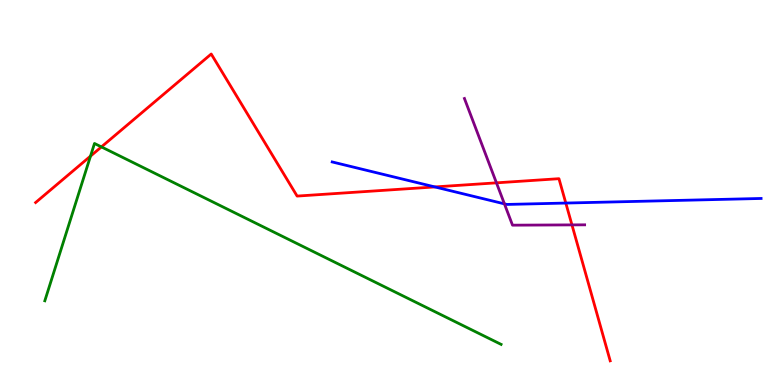[{'lines': ['blue', 'red'], 'intersections': [{'x': 5.61, 'y': 5.14}, {'x': 7.3, 'y': 4.73}]}, {'lines': ['green', 'red'], 'intersections': [{'x': 1.17, 'y': 5.94}, {'x': 1.31, 'y': 6.18}]}, {'lines': ['purple', 'red'], 'intersections': [{'x': 6.41, 'y': 5.25}, {'x': 7.38, 'y': 4.16}]}, {'lines': ['blue', 'green'], 'intersections': []}, {'lines': ['blue', 'purple'], 'intersections': [{'x': 6.51, 'y': 4.7}]}, {'lines': ['green', 'purple'], 'intersections': []}]